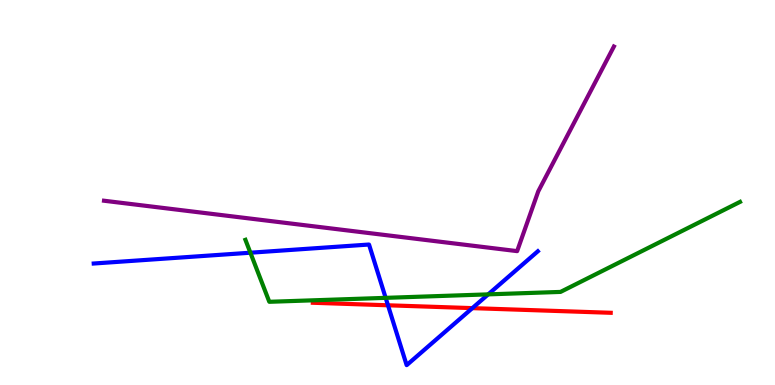[{'lines': ['blue', 'red'], 'intersections': [{'x': 5.01, 'y': 2.07}, {'x': 6.09, 'y': 2.0}]}, {'lines': ['green', 'red'], 'intersections': []}, {'lines': ['purple', 'red'], 'intersections': []}, {'lines': ['blue', 'green'], 'intersections': [{'x': 3.23, 'y': 3.44}, {'x': 4.98, 'y': 2.26}, {'x': 6.3, 'y': 2.35}]}, {'lines': ['blue', 'purple'], 'intersections': []}, {'lines': ['green', 'purple'], 'intersections': []}]